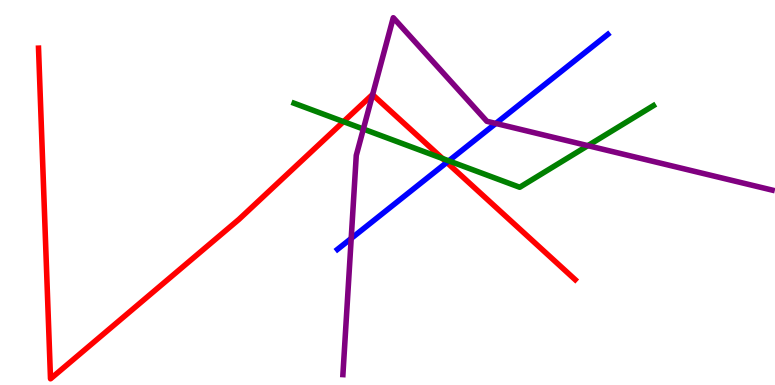[{'lines': ['blue', 'red'], 'intersections': [{'x': 5.77, 'y': 5.78}]}, {'lines': ['green', 'red'], 'intersections': [{'x': 4.43, 'y': 6.84}, {'x': 5.71, 'y': 5.88}]}, {'lines': ['purple', 'red'], 'intersections': [{'x': 4.81, 'y': 7.54}]}, {'lines': ['blue', 'green'], 'intersections': [{'x': 5.79, 'y': 5.82}]}, {'lines': ['blue', 'purple'], 'intersections': [{'x': 4.53, 'y': 3.81}, {'x': 6.4, 'y': 6.79}]}, {'lines': ['green', 'purple'], 'intersections': [{'x': 4.69, 'y': 6.65}, {'x': 7.59, 'y': 6.22}]}]